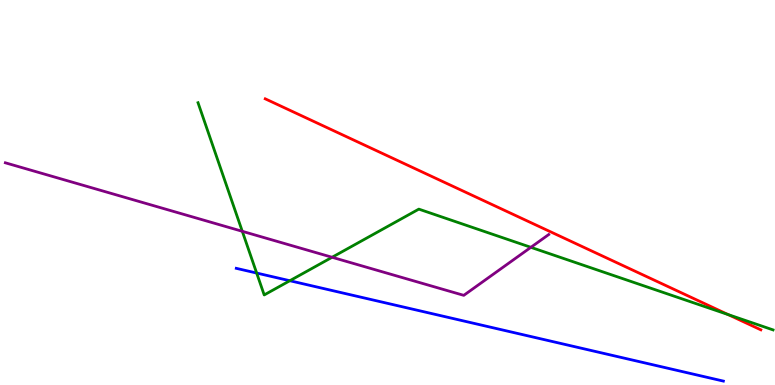[{'lines': ['blue', 'red'], 'intersections': []}, {'lines': ['green', 'red'], 'intersections': [{'x': 9.39, 'y': 1.83}]}, {'lines': ['purple', 'red'], 'intersections': []}, {'lines': ['blue', 'green'], 'intersections': [{'x': 3.31, 'y': 2.91}, {'x': 3.74, 'y': 2.71}]}, {'lines': ['blue', 'purple'], 'intersections': []}, {'lines': ['green', 'purple'], 'intersections': [{'x': 3.13, 'y': 3.99}, {'x': 4.28, 'y': 3.32}, {'x': 6.85, 'y': 3.58}]}]